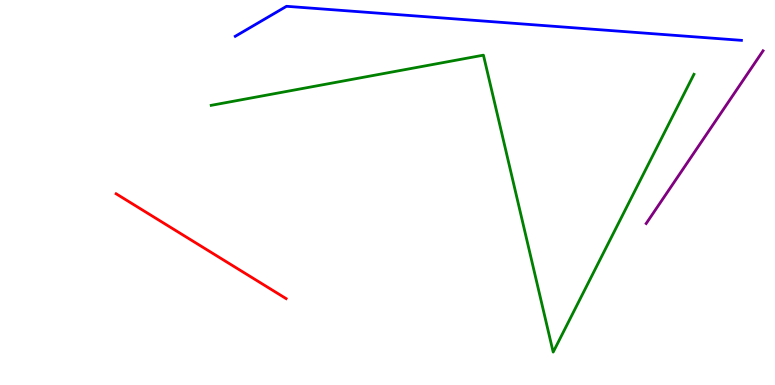[{'lines': ['blue', 'red'], 'intersections': []}, {'lines': ['green', 'red'], 'intersections': []}, {'lines': ['purple', 'red'], 'intersections': []}, {'lines': ['blue', 'green'], 'intersections': []}, {'lines': ['blue', 'purple'], 'intersections': []}, {'lines': ['green', 'purple'], 'intersections': []}]